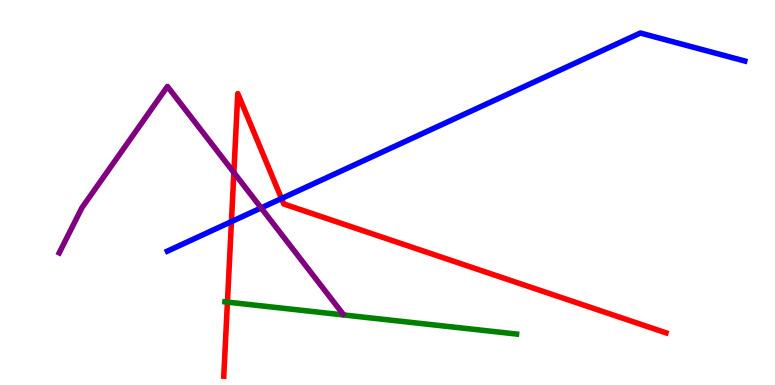[{'lines': ['blue', 'red'], 'intersections': [{'x': 2.99, 'y': 4.24}, {'x': 3.63, 'y': 4.84}]}, {'lines': ['green', 'red'], 'intersections': [{'x': 2.93, 'y': 2.15}]}, {'lines': ['purple', 'red'], 'intersections': [{'x': 3.02, 'y': 5.52}]}, {'lines': ['blue', 'green'], 'intersections': []}, {'lines': ['blue', 'purple'], 'intersections': [{'x': 3.37, 'y': 4.6}]}, {'lines': ['green', 'purple'], 'intersections': []}]